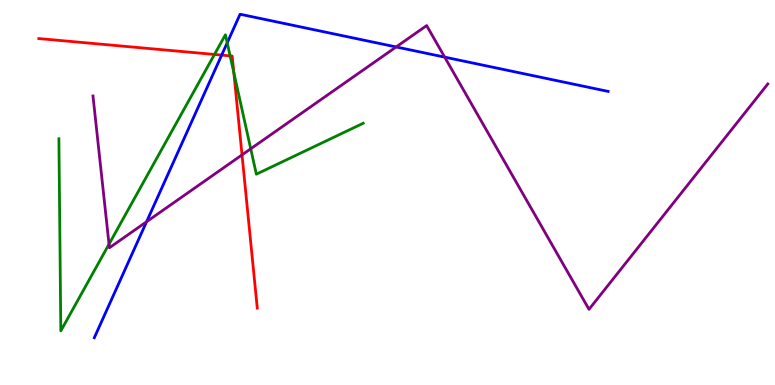[{'lines': ['blue', 'red'], 'intersections': [{'x': 2.86, 'y': 8.57}]}, {'lines': ['green', 'red'], 'intersections': [{'x': 2.77, 'y': 8.59}, {'x': 2.97, 'y': 8.55}, {'x': 3.02, 'y': 8.11}]}, {'lines': ['purple', 'red'], 'intersections': [{'x': 3.12, 'y': 5.98}]}, {'lines': ['blue', 'green'], 'intersections': [{'x': 2.93, 'y': 8.89}]}, {'lines': ['blue', 'purple'], 'intersections': [{'x': 1.89, 'y': 4.24}, {'x': 5.11, 'y': 8.78}, {'x': 5.74, 'y': 8.52}]}, {'lines': ['green', 'purple'], 'intersections': [{'x': 1.41, 'y': 3.66}, {'x': 3.24, 'y': 6.14}]}]